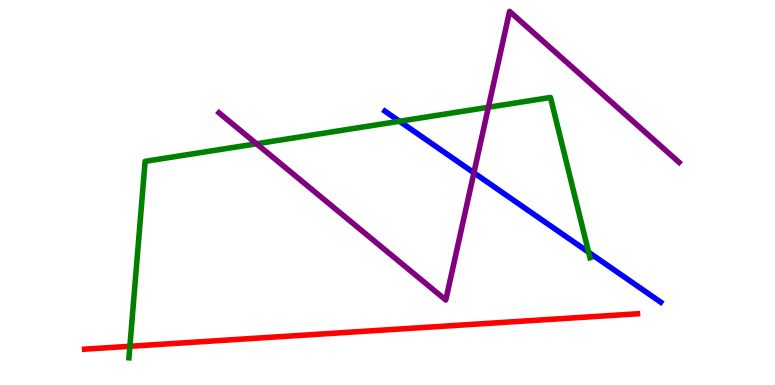[{'lines': ['blue', 'red'], 'intersections': []}, {'lines': ['green', 'red'], 'intersections': [{'x': 1.68, 'y': 1.01}]}, {'lines': ['purple', 'red'], 'intersections': []}, {'lines': ['blue', 'green'], 'intersections': [{'x': 5.15, 'y': 6.85}, {'x': 7.6, 'y': 3.45}]}, {'lines': ['blue', 'purple'], 'intersections': [{'x': 6.11, 'y': 5.51}]}, {'lines': ['green', 'purple'], 'intersections': [{'x': 3.31, 'y': 6.27}, {'x': 6.3, 'y': 7.21}]}]